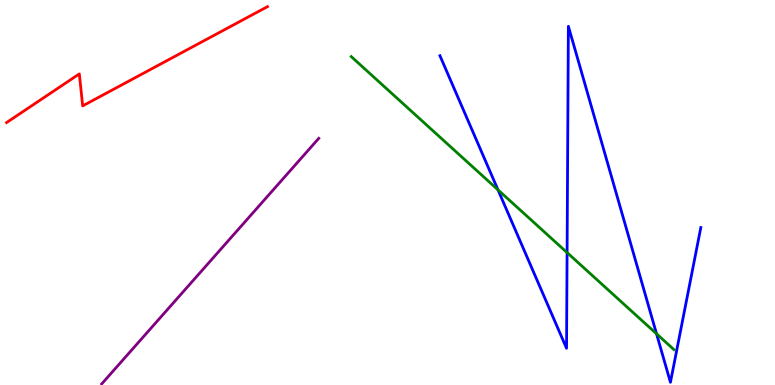[{'lines': ['blue', 'red'], 'intersections': []}, {'lines': ['green', 'red'], 'intersections': []}, {'lines': ['purple', 'red'], 'intersections': []}, {'lines': ['blue', 'green'], 'intersections': [{'x': 6.43, 'y': 5.07}, {'x': 7.32, 'y': 3.44}, {'x': 8.47, 'y': 1.33}]}, {'lines': ['blue', 'purple'], 'intersections': []}, {'lines': ['green', 'purple'], 'intersections': []}]